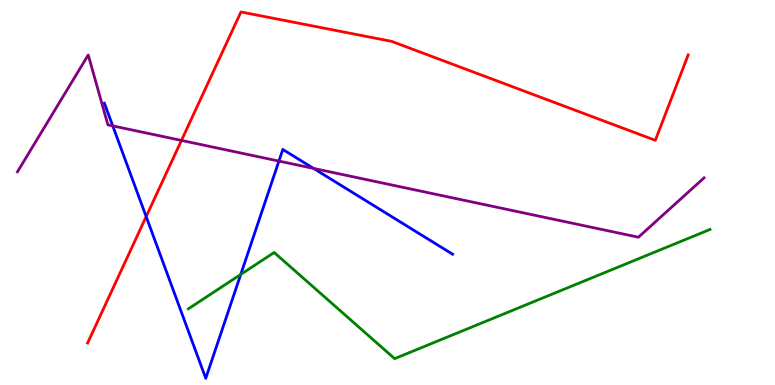[{'lines': ['blue', 'red'], 'intersections': [{'x': 1.89, 'y': 4.37}]}, {'lines': ['green', 'red'], 'intersections': []}, {'lines': ['purple', 'red'], 'intersections': [{'x': 2.34, 'y': 6.35}]}, {'lines': ['blue', 'green'], 'intersections': [{'x': 3.11, 'y': 2.87}]}, {'lines': ['blue', 'purple'], 'intersections': [{'x': 1.45, 'y': 6.73}, {'x': 3.6, 'y': 5.82}, {'x': 4.05, 'y': 5.63}]}, {'lines': ['green', 'purple'], 'intersections': []}]